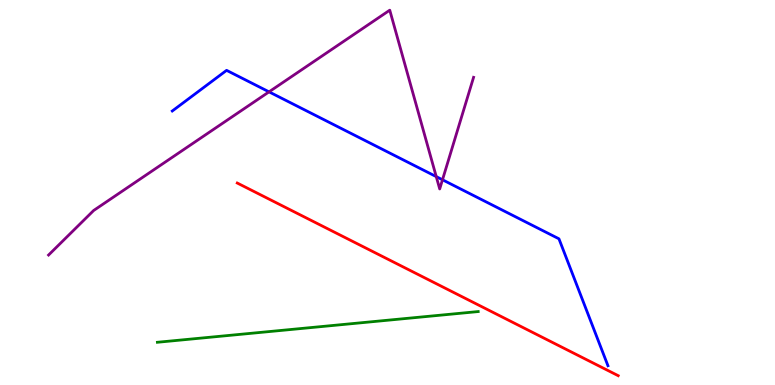[{'lines': ['blue', 'red'], 'intersections': []}, {'lines': ['green', 'red'], 'intersections': []}, {'lines': ['purple', 'red'], 'intersections': []}, {'lines': ['blue', 'green'], 'intersections': []}, {'lines': ['blue', 'purple'], 'intersections': [{'x': 3.47, 'y': 7.61}, {'x': 5.63, 'y': 5.41}, {'x': 5.71, 'y': 5.33}]}, {'lines': ['green', 'purple'], 'intersections': []}]